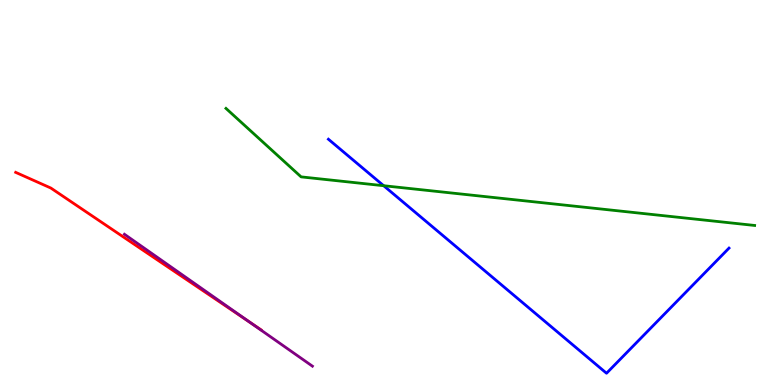[{'lines': ['blue', 'red'], 'intersections': []}, {'lines': ['green', 'red'], 'intersections': []}, {'lines': ['purple', 'red'], 'intersections': [{'x': 3.23, 'y': 1.63}]}, {'lines': ['blue', 'green'], 'intersections': [{'x': 4.95, 'y': 5.18}]}, {'lines': ['blue', 'purple'], 'intersections': []}, {'lines': ['green', 'purple'], 'intersections': []}]